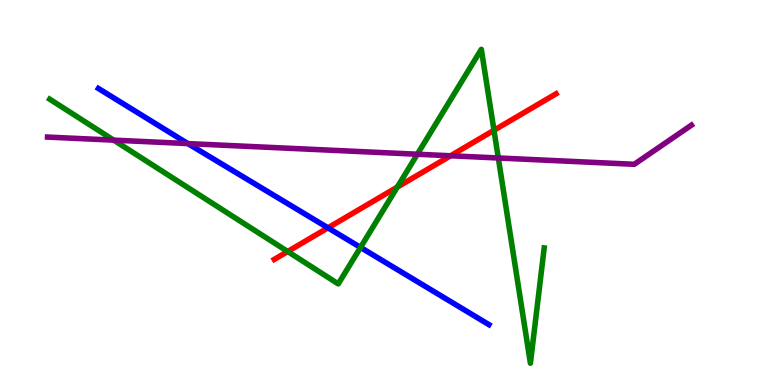[{'lines': ['blue', 'red'], 'intersections': [{'x': 4.23, 'y': 4.08}]}, {'lines': ['green', 'red'], 'intersections': [{'x': 3.71, 'y': 3.47}, {'x': 5.13, 'y': 5.14}, {'x': 6.37, 'y': 6.62}]}, {'lines': ['purple', 'red'], 'intersections': [{'x': 5.81, 'y': 5.95}]}, {'lines': ['blue', 'green'], 'intersections': [{'x': 4.65, 'y': 3.57}]}, {'lines': ['blue', 'purple'], 'intersections': [{'x': 2.42, 'y': 6.27}]}, {'lines': ['green', 'purple'], 'intersections': [{'x': 1.47, 'y': 6.36}, {'x': 5.39, 'y': 5.99}, {'x': 6.43, 'y': 5.9}]}]